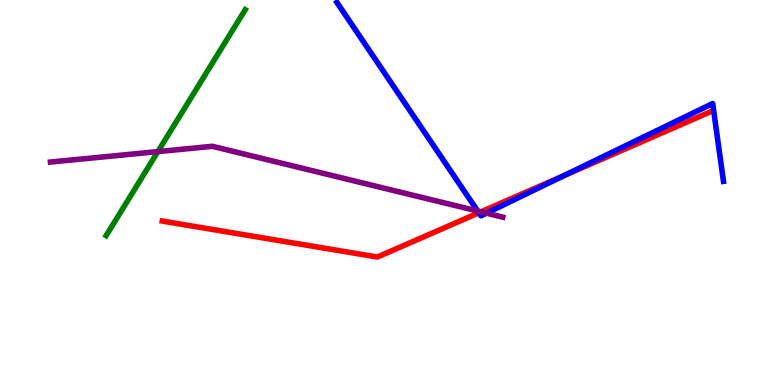[{'lines': ['blue', 'red'], 'intersections': [{'x': 6.18, 'y': 4.47}, {'x': 7.27, 'y': 5.43}]}, {'lines': ['green', 'red'], 'intersections': []}, {'lines': ['purple', 'red'], 'intersections': [{'x': 6.21, 'y': 4.5}]}, {'lines': ['blue', 'green'], 'intersections': []}, {'lines': ['blue', 'purple'], 'intersections': [{'x': 6.16, 'y': 4.52}, {'x': 6.28, 'y': 4.46}]}, {'lines': ['green', 'purple'], 'intersections': [{'x': 2.04, 'y': 6.06}]}]